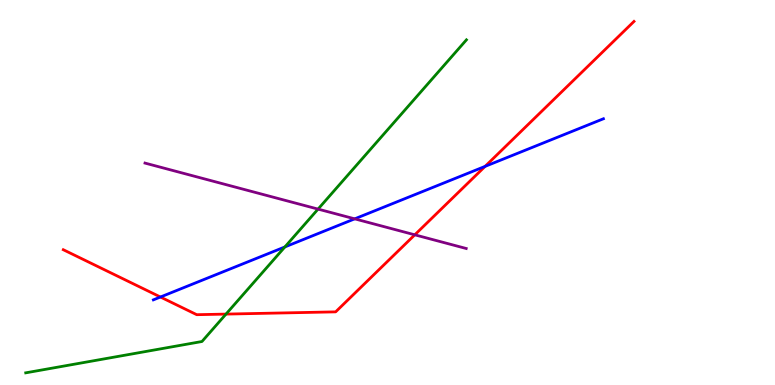[{'lines': ['blue', 'red'], 'intersections': [{'x': 2.07, 'y': 2.29}, {'x': 6.26, 'y': 5.68}]}, {'lines': ['green', 'red'], 'intersections': [{'x': 2.92, 'y': 1.84}]}, {'lines': ['purple', 'red'], 'intersections': [{'x': 5.35, 'y': 3.9}]}, {'lines': ['blue', 'green'], 'intersections': [{'x': 3.68, 'y': 3.59}]}, {'lines': ['blue', 'purple'], 'intersections': [{'x': 4.58, 'y': 4.32}]}, {'lines': ['green', 'purple'], 'intersections': [{'x': 4.1, 'y': 4.57}]}]